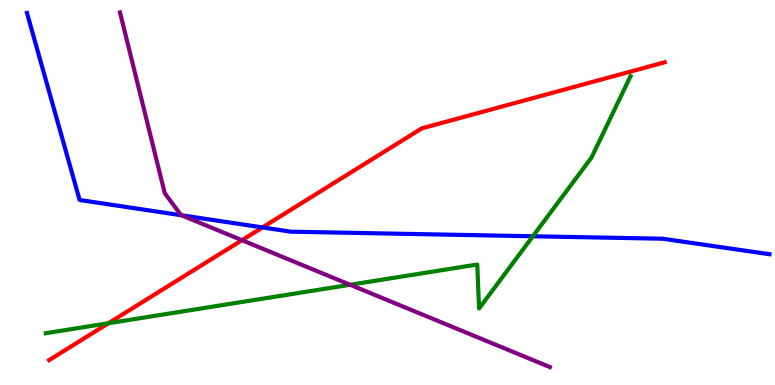[{'lines': ['blue', 'red'], 'intersections': [{'x': 3.39, 'y': 4.09}]}, {'lines': ['green', 'red'], 'intersections': [{'x': 1.4, 'y': 1.6}]}, {'lines': ['purple', 'red'], 'intersections': [{'x': 3.12, 'y': 3.76}]}, {'lines': ['blue', 'green'], 'intersections': [{'x': 6.88, 'y': 3.86}]}, {'lines': ['blue', 'purple'], 'intersections': [{'x': 2.34, 'y': 4.41}]}, {'lines': ['green', 'purple'], 'intersections': [{'x': 4.52, 'y': 2.6}]}]